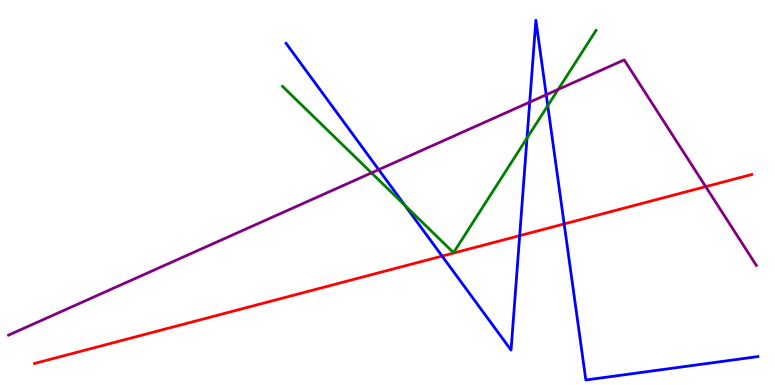[{'lines': ['blue', 'red'], 'intersections': [{'x': 5.7, 'y': 3.35}, {'x': 6.71, 'y': 3.88}, {'x': 7.28, 'y': 4.18}]}, {'lines': ['green', 'red'], 'intersections': []}, {'lines': ['purple', 'red'], 'intersections': [{'x': 9.11, 'y': 5.15}]}, {'lines': ['blue', 'green'], 'intersections': [{'x': 5.22, 'y': 4.67}, {'x': 6.8, 'y': 6.41}, {'x': 7.07, 'y': 7.25}]}, {'lines': ['blue', 'purple'], 'intersections': [{'x': 4.89, 'y': 5.59}, {'x': 6.84, 'y': 7.35}, {'x': 7.05, 'y': 7.54}]}, {'lines': ['green', 'purple'], 'intersections': [{'x': 4.79, 'y': 5.51}, {'x': 7.2, 'y': 7.68}]}]